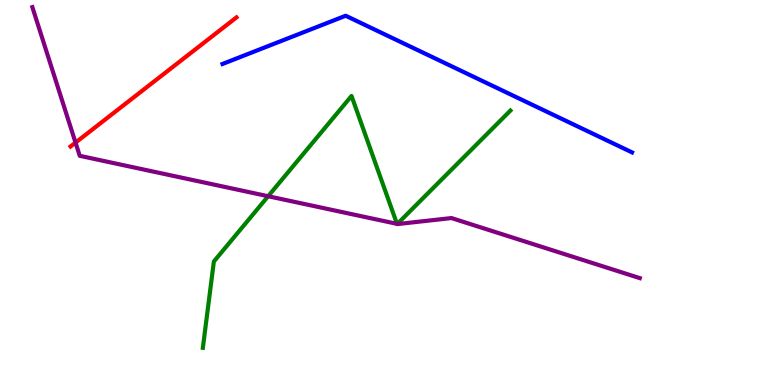[{'lines': ['blue', 'red'], 'intersections': []}, {'lines': ['green', 'red'], 'intersections': []}, {'lines': ['purple', 'red'], 'intersections': [{'x': 0.975, 'y': 6.3}]}, {'lines': ['blue', 'green'], 'intersections': []}, {'lines': ['blue', 'purple'], 'intersections': []}, {'lines': ['green', 'purple'], 'intersections': [{'x': 3.46, 'y': 4.9}, {'x': 5.12, 'y': 4.19}, {'x': 5.13, 'y': 4.18}]}]